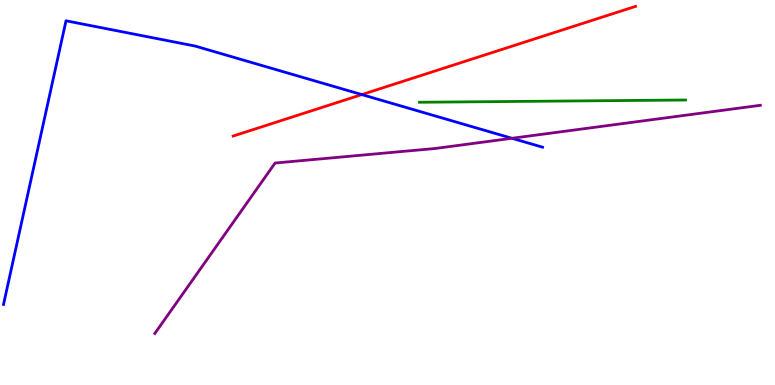[{'lines': ['blue', 'red'], 'intersections': [{'x': 4.67, 'y': 7.54}]}, {'lines': ['green', 'red'], 'intersections': []}, {'lines': ['purple', 'red'], 'intersections': []}, {'lines': ['blue', 'green'], 'intersections': []}, {'lines': ['blue', 'purple'], 'intersections': [{'x': 6.61, 'y': 6.41}]}, {'lines': ['green', 'purple'], 'intersections': []}]